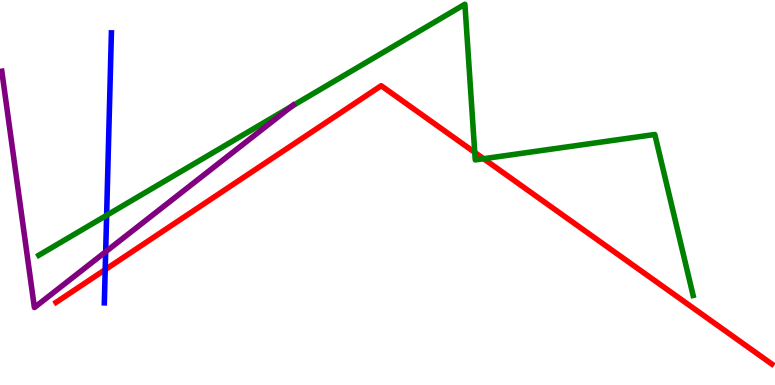[{'lines': ['blue', 'red'], 'intersections': [{'x': 1.36, 'y': 3.0}]}, {'lines': ['green', 'red'], 'intersections': [{'x': 6.13, 'y': 6.04}, {'x': 6.24, 'y': 5.88}]}, {'lines': ['purple', 'red'], 'intersections': []}, {'lines': ['blue', 'green'], 'intersections': [{'x': 1.38, 'y': 4.41}]}, {'lines': ['blue', 'purple'], 'intersections': [{'x': 1.36, 'y': 3.46}]}, {'lines': ['green', 'purple'], 'intersections': [{'x': 3.76, 'y': 7.24}]}]